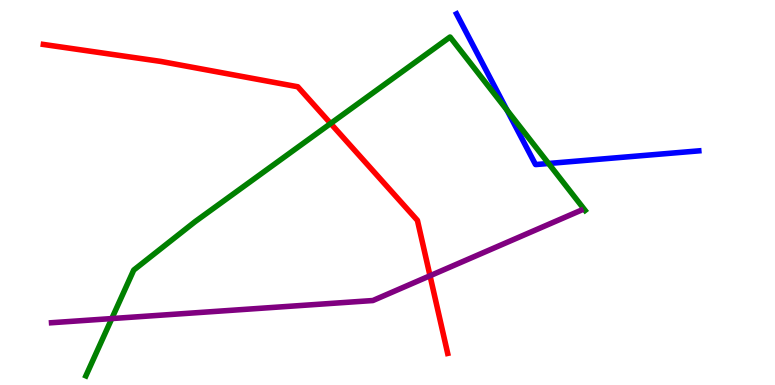[{'lines': ['blue', 'red'], 'intersections': []}, {'lines': ['green', 'red'], 'intersections': [{'x': 4.27, 'y': 6.79}]}, {'lines': ['purple', 'red'], 'intersections': [{'x': 5.55, 'y': 2.84}]}, {'lines': ['blue', 'green'], 'intersections': [{'x': 6.54, 'y': 7.14}, {'x': 7.08, 'y': 5.75}]}, {'lines': ['blue', 'purple'], 'intersections': []}, {'lines': ['green', 'purple'], 'intersections': [{'x': 1.44, 'y': 1.73}]}]